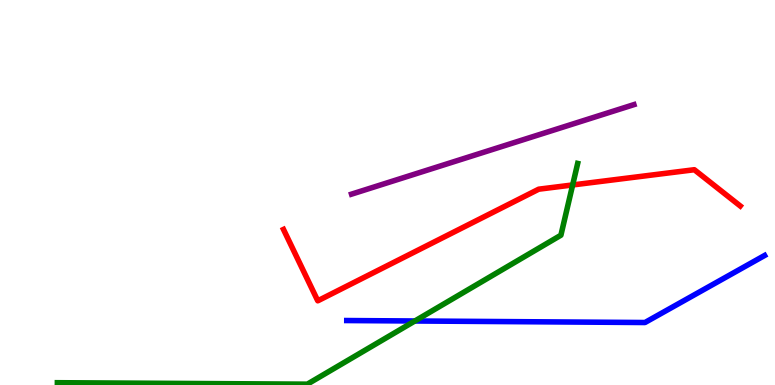[{'lines': ['blue', 'red'], 'intersections': []}, {'lines': ['green', 'red'], 'intersections': [{'x': 7.39, 'y': 5.2}]}, {'lines': ['purple', 'red'], 'intersections': []}, {'lines': ['blue', 'green'], 'intersections': [{'x': 5.35, 'y': 1.66}]}, {'lines': ['blue', 'purple'], 'intersections': []}, {'lines': ['green', 'purple'], 'intersections': []}]